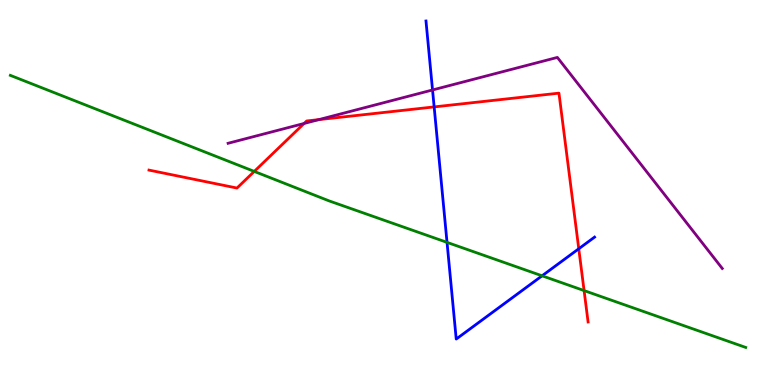[{'lines': ['blue', 'red'], 'intersections': [{'x': 5.6, 'y': 7.22}, {'x': 7.47, 'y': 3.54}]}, {'lines': ['green', 'red'], 'intersections': [{'x': 3.28, 'y': 5.55}, {'x': 7.54, 'y': 2.45}]}, {'lines': ['purple', 'red'], 'intersections': [{'x': 3.92, 'y': 6.79}, {'x': 4.11, 'y': 6.89}]}, {'lines': ['blue', 'green'], 'intersections': [{'x': 5.77, 'y': 3.7}, {'x': 6.99, 'y': 2.84}]}, {'lines': ['blue', 'purple'], 'intersections': [{'x': 5.58, 'y': 7.66}]}, {'lines': ['green', 'purple'], 'intersections': []}]